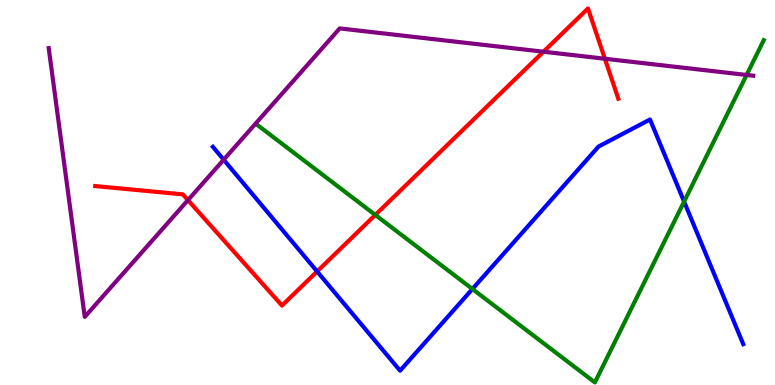[{'lines': ['blue', 'red'], 'intersections': [{'x': 4.09, 'y': 2.95}]}, {'lines': ['green', 'red'], 'intersections': [{'x': 4.84, 'y': 4.42}]}, {'lines': ['purple', 'red'], 'intersections': [{'x': 2.43, 'y': 4.8}, {'x': 7.01, 'y': 8.66}, {'x': 7.81, 'y': 8.47}]}, {'lines': ['blue', 'green'], 'intersections': [{'x': 6.1, 'y': 2.49}, {'x': 8.83, 'y': 4.76}]}, {'lines': ['blue', 'purple'], 'intersections': [{'x': 2.89, 'y': 5.85}]}, {'lines': ['green', 'purple'], 'intersections': [{'x': 9.63, 'y': 8.05}]}]